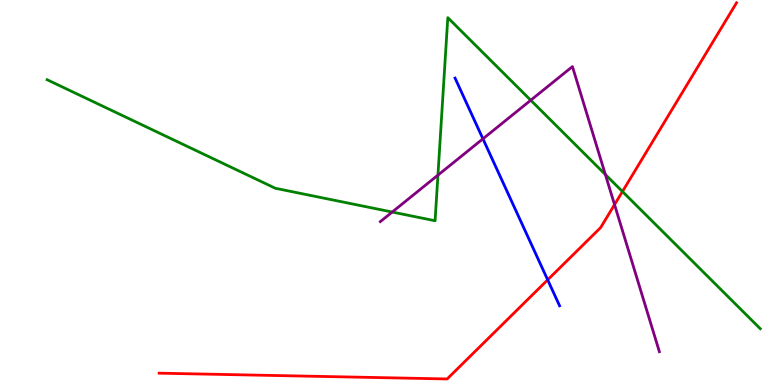[{'lines': ['blue', 'red'], 'intersections': [{'x': 7.07, 'y': 2.73}]}, {'lines': ['green', 'red'], 'intersections': [{'x': 8.03, 'y': 5.03}]}, {'lines': ['purple', 'red'], 'intersections': [{'x': 7.93, 'y': 4.69}]}, {'lines': ['blue', 'green'], 'intersections': []}, {'lines': ['blue', 'purple'], 'intersections': [{'x': 6.23, 'y': 6.39}]}, {'lines': ['green', 'purple'], 'intersections': [{'x': 5.06, 'y': 4.49}, {'x': 5.65, 'y': 5.45}, {'x': 6.85, 'y': 7.4}, {'x': 7.81, 'y': 5.47}]}]